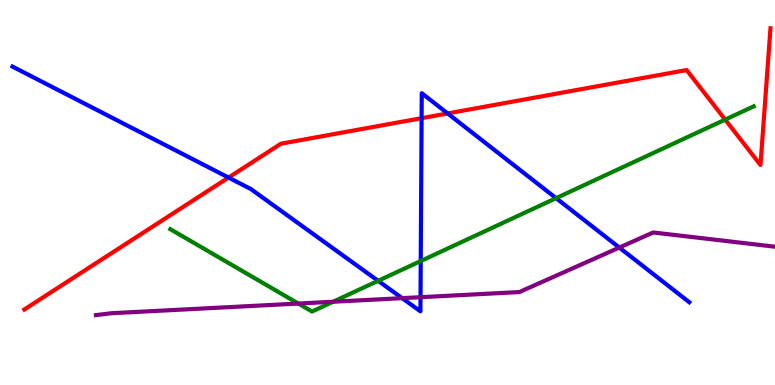[{'lines': ['blue', 'red'], 'intersections': [{'x': 2.95, 'y': 5.39}, {'x': 5.44, 'y': 6.93}, {'x': 5.78, 'y': 7.05}]}, {'lines': ['green', 'red'], 'intersections': [{'x': 9.36, 'y': 6.89}]}, {'lines': ['purple', 'red'], 'intersections': []}, {'lines': ['blue', 'green'], 'intersections': [{'x': 4.88, 'y': 2.71}, {'x': 5.43, 'y': 3.22}, {'x': 7.18, 'y': 4.85}]}, {'lines': ['blue', 'purple'], 'intersections': [{'x': 5.19, 'y': 2.26}, {'x': 5.43, 'y': 2.28}, {'x': 7.99, 'y': 3.57}]}, {'lines': ['green', 'purple'], 'intersections': [{'x': 3.85, 'y': 2.12}, {'x': 4.3, 'y': 2.16}]}]